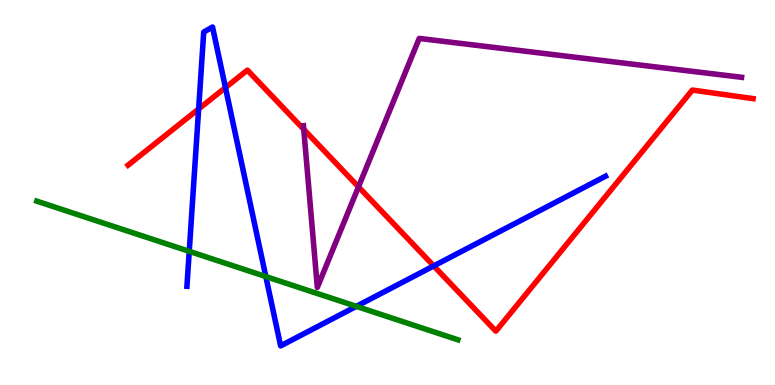[{'lines': ['blue', 'red'], 'intersections': [{'x': 2.56, 'y': 7.17}, {'x': 2.91, 'y': 7.72}, {'x': 5.6, 'y': 3.09}]}, {'lines': ['green', 'red'], 'intersections': []}, {'lines': ['purple', 'red'], 'intersections': [{'x': 3.92, 'y': 6.64}, {'x': 4.63, 'y': 5.15}]}, {'lines': ['blue', 'green'], 'intersections': [{'x': 2.44, 'y': 3.47}, {'x': 3.43, 'y': 2.82}, {'x': 4.6, 'y': 2.04}]}, {'lines': ['blue', 'purple'], 'intersections': []}, {'lines': ['green', 'purple'], 'intersections': []}]